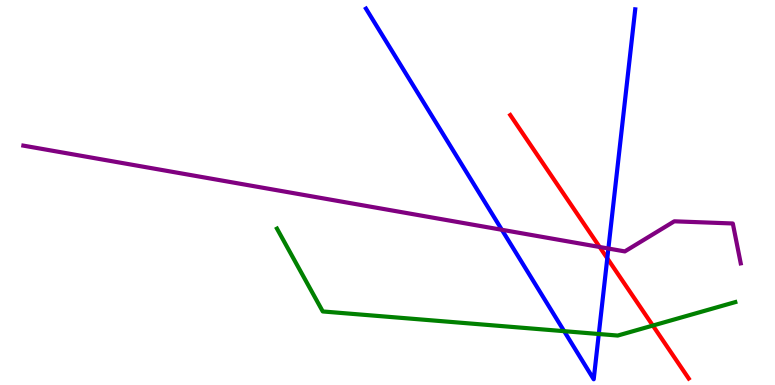[{'lines': ['blue', 'red'], 'intersections': [{'x': 7.84, 'y': 3.29}]}, {'lines': ['green', 'red'], 'intersections': [{'x': 8.42, 'y': 1.54}]}, {'lines': ['purple', 'red'], 'intersections': [{'x': 7.74, 'y': 3.58}]}, {'lines': ['blue', 'green'], 'intersections': [{'x': 7.28, 'y': 1.4}, {'x': 7.73, 'y': 1.32}]}, {'lines': ['blue', 'purple'], 'intersections': [{'x': 6.48, 'y': 4.03}, {'x': 7.85, 'y': 3.54}]}, {'lines': ['green', 'purple'], 'intersections': []}]